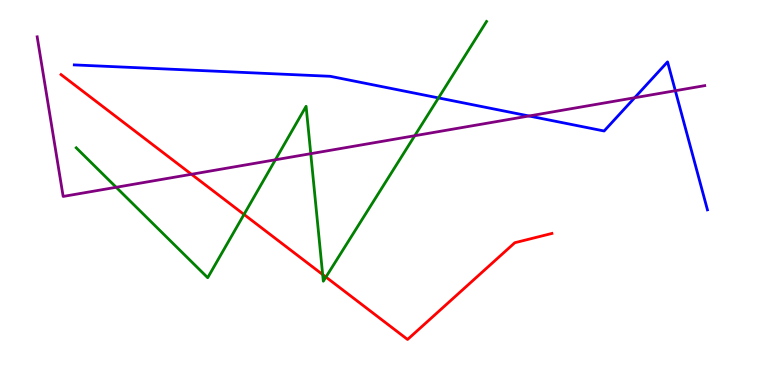[{'lines': ['blue', 'red'], 'intersections': []}, {'lines': ['green', 'red'], 'intersections': [{'x': 3.15, 'y': 4.43}, {'x': 4.16, 'y': 2.87}, {'x': 4.21, 'y': 2.8}]}, {'lines': ['purple', 'red'], 'intersections': [{'x': 2.47, 'y': 5.47}]}, {'lines': ['blue', 'green'], 'intersections': [{'x': 5.66, 'y': 7.46}]}, {'lines': ['blue', 'purple'], 'intersections': [{'x': 6.83, 'y': 6.99}, {'x': 8.19, 'y': 7.46}, {'x': 8.71, 'y': 7.64}]}, {'lines': ['green', 'purple'], 'intersections': [{'x': 1.5, 'y': 5.14}, {'x': 3.55, 'y': 5.85}, {'x': 4.01, 'y': 6.01}, {'x': 5.35, 'y': 6.47}]}]